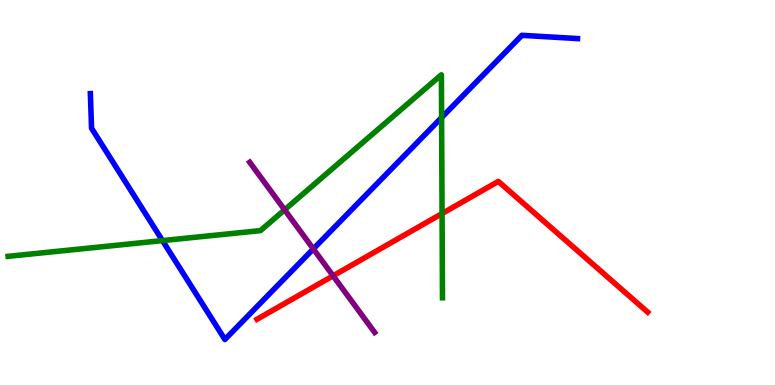[{'lines': ['blue', 'red'], 'intersections': []}, {'lines': ['green', 'red'], 'intersections': [{'x': 5.7, 'y': 4.45}]}, {'lines': ['purple', 'red'], 'intersections': [{'x': 4.3, 'y': 2.84}]}, {'lines': ['blue', 'green'], 'intersections': [{'x': 2.1, 'y': 3.75}, {'x': 5.7, 'y': 6.95}]}, {'lines': ['blue', 'purple'], 'intersections': [{'x': 4.04, 'y': 3.53}]}, {'lines': ['green', 'purple'], 'intersections': [{'x': 3.67, 'y': 4.55}]}]